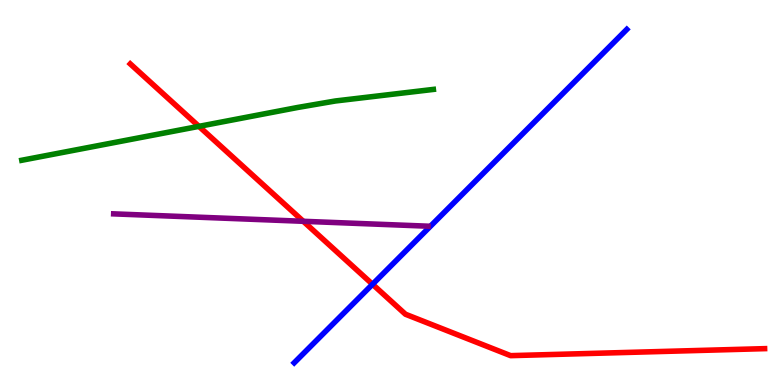[{'lines': ['blue', 'red'], 'intersections': [{'x': 4.81, 'y': 2.62}]}, {'lines': ['green', 'red'], 'intersections': [{'x': 2.57, 'y': 6.72}]}, {'lines': ['purple', 'red'], 'intersections': [{'x': 3.91, 'y': 4.25}]}, {'lines': ['blue', 'green'], 'intersections': []}, {'lines': ['blue', 'purple'], 'intersections': []}, {'lines': ['green', 'purple'], 'intersections': []}]